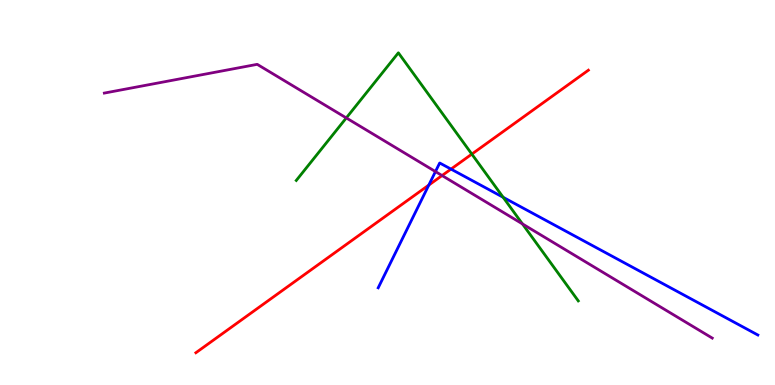[{'lines': ['blue', 'red'], 'intersections': [{'x': 5.53, 'y': 5.19}, {'x': 5.82, 'y': 5.61}]}, {'lines': ['green', 'red'], 'intersections': [{'x': 6.09, 'y': 6.0}]}, {'lines': ['purple', 'red'], 'intersections': [{'x': 5.7, 'y': 5.44}]}, {'lines': ['blue', 'green'], 'intersections': [{'x': 6.49, 'y': 4.88}]}, {'lines': ['blue', 'purple'], 'intersections': [{'x': 5.62, 'y': 5.54}]}, {'lines': ['green', 'purple'], 'intersections': [{'x': 4.47, 'y': 6.94}, {'x': 6.74, 'y': 4.18}]}]